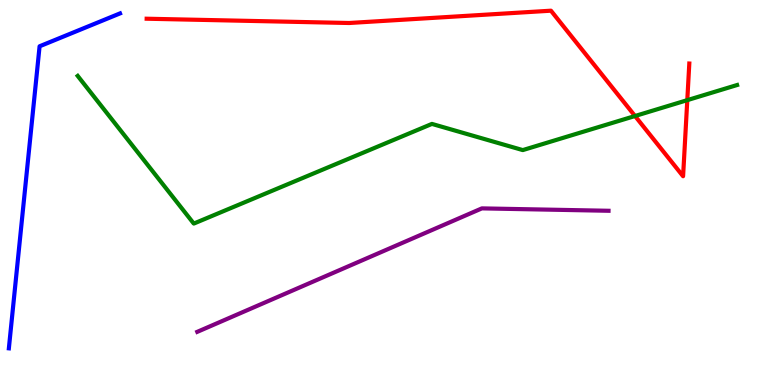[{'lines': ['blue', 'red'], 'intersections': []}, {'lines': ['green', 'red'], 'intersections': [{'x': 8.19, 'y': 6.99}, {'x': 8.87, 'y': 7.4}]}, {'lines': ['purple', 'red'], 'intersections': []}, {'lines': ['blue', 'green'], 'intersections': []}, {'lines': ['blue', 'purple'], 'intersections': []}, {'lines': ['green', 'purple'], 'intersections': []}]